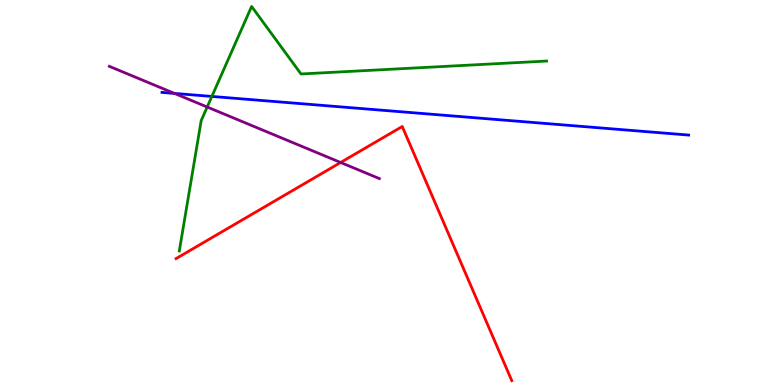[{'lines': ['blue', 'red'], 'intersections': []}, {'lines': ['green', 'red'], 'intersections': []}, {'lines': ['purple', 'red'], 'intersections': [{'x': 4.4, 'y': 5.78}]}, {'lines': ['blue', 'green'], 'intersections': [{'x': 2.73, 'y': 7.5}]}, {'lines': ['blue', 'purple'], 'intersections': [{'x': 2.25, 'y': 7.57}]}, {'lines': ['green', 'purple'], 'intersections': [{'x': 2.67, 'y': 7.22}]}]